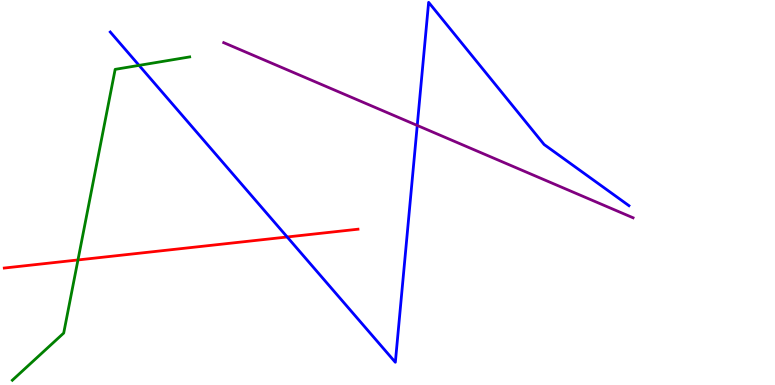[{'lines': ['blue', 'red'], 'intersections': [{'x': 3.71, 'y': 3.84}]}, {'lines': ['green', 'red'], 'intersections': [{'x': 1.01, 'y': 3.25}]}, {'lines': ['purple', 'red'], 'intersections': []}, {'lines': ['blue', 'green'], 'intersections': [{'x': 1.79, 'y': 8.3}]}, {'lines': ['blue', 'purple'], 'intersections': [{'x': 5.38, 'y': 6.74}]}, {'lines': ['green', 'purple'], 'intersections': []}]